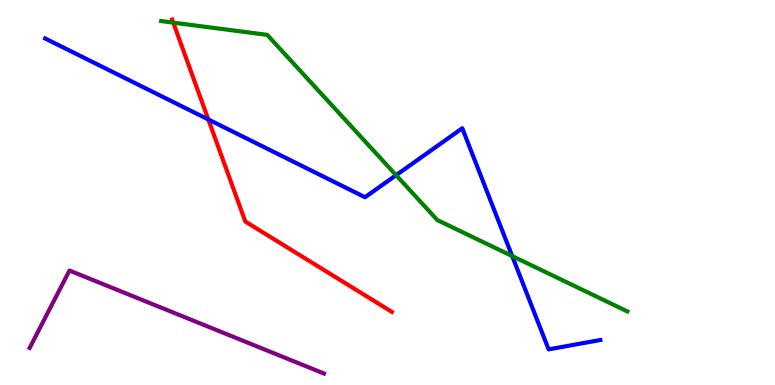[{'lines': ['blue', 'red'], 'intersections': [{'x': 2.69, 'y': 6.9}]}, {'lines': ['green', 'red'], 'intersections': [{'x': 2.24, 'y': 9.41}]}, {'lines': ['purple', 'red'], 'intersections': []}, {'lines': ['blue', 'green'], 'intersections': [{'x': 5.11, 'y': 5.45}, {'x': 6.61, 'y': 3.35}]}, {'lines': ['blue', 'purple'], 'intersections': []}, {'lines': ['green', 'purple'], 'intersections': []}]